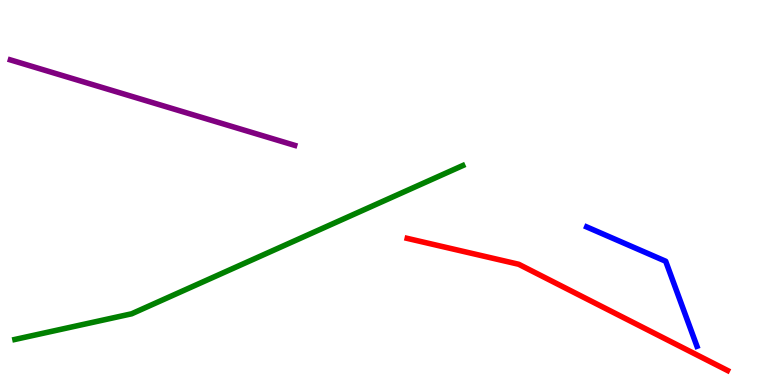[{'lines': ['blue', 'red'], 'intersections': []}, {'lines': ['green', 'red'], 'intersections': []}, {'lines': ['purple', 'red'], 'intersections': []}, {'lines': ['blue', 'green'], 'intersections': []}, {'lines': ['blue', 'purple'], 'intersections': []}, {'lines': ['green', 'purple'], 'intersections': []}]